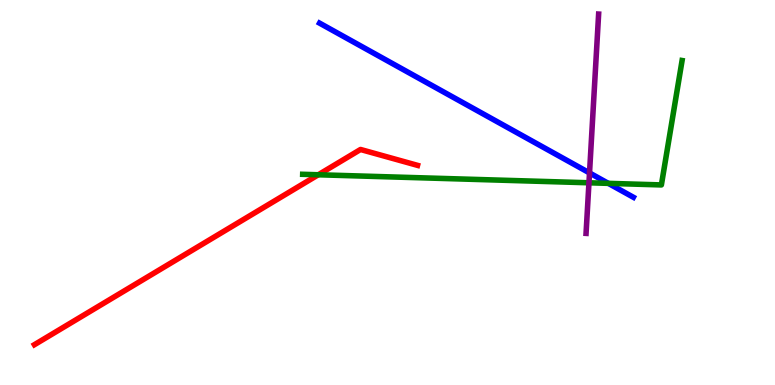[{'lines': ['blue', 'red'], 'intersections': []}, {'lines': ['green', 'red'], 'intersections': [{'x': 4.11, 'y': 5.46}]}, {'lines': ['purple', 'red'], 'intersections': []}, {'lines': ['blue', 'green'], 'intersections': [{'x': 7.85, 'y': 5.24}]}, {'lines': ['blue', 'purple'], 'intersections': [{'x': 7.61, 'y': 5.51}]}, {'lines': ['green', 'purple'], 'intersections': [{'x': 7.6, 'y': 5.25}]}]